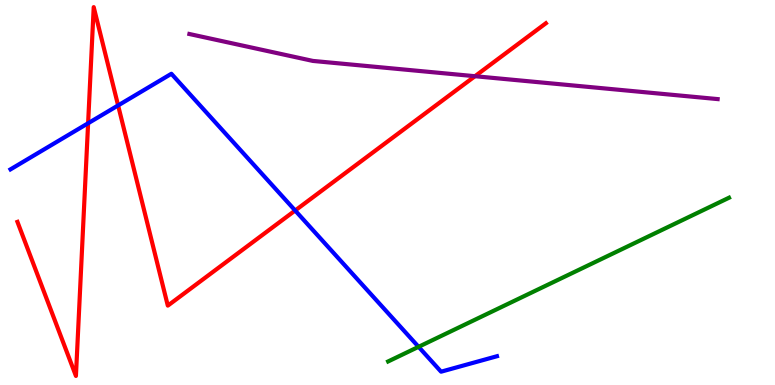[{'lines': ['blue', 'red'], 'intersections': [{'x': 1.14, 'y': 6.8}, {'x': 1.52, 'y': 7.26}, {'x': 3.81, 'y': 4.53}]}, {'lines': ['green', 'red'], 'intersections': []}, {'lines': ['purple', 'red'], 'intersections': [{'x': 6.13, 'y': 8.02}]}, {'lines': ['blue', 'green'], 'intersections': [{'x': 5.4, 'y': 0.992}]}, {'lines': ['blue', 'purple'], 'intersections': []}, {'lines': ['green', 'purple'], 'intersections': []}]